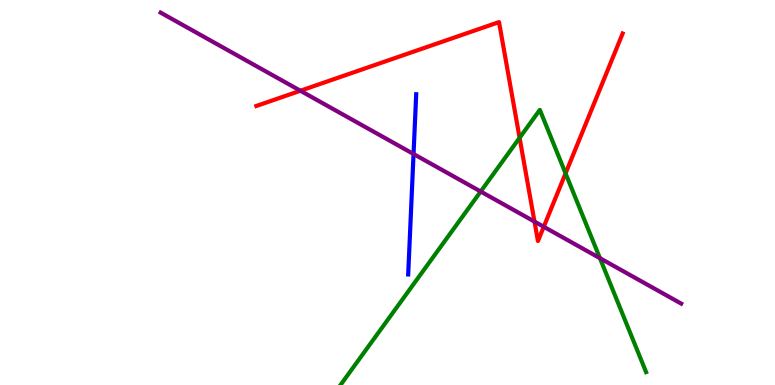[{'lines': ['blue', 'red'], 'intersections': []}, {'lines': ['green', 'red'], 'intersections': [{'x': 6.7, 'y': 6.42}, {'x': 7.3, 'y': 5.5}]}, {'lines': ['purple', 'red'], 'intersections': [{'x': 3.88, 'y': 7.64}, {'x': 6.9, 'y': 4.24}, {'x': 7.02, 'y': 4.11}]}, {'lines': ['blue', 'green'], 'intersections': []}, {'lines': ['blue', 'purple'], 'intersections': [{'x': 5.34, 'y': 6.0}]}, {'lines': ['green', 'purple'], 'intersections': [{'x': 6.2, 'y': 5.03}, {'x': 7.74, 'y': 3.29}]}]